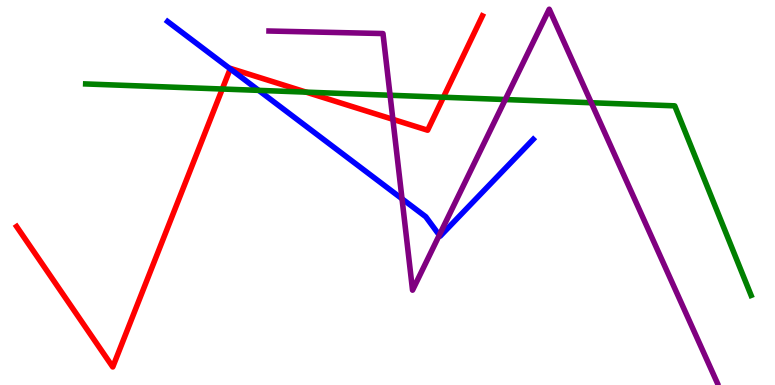[{'lines': ['blue', 'red'], 'intersections': [{'x': 2.97, 'y': 8.21}]}, {'lines': ['green', 'red'], 'intersections': [{'x': 2.87, 'y': 7.69}, {'x': 3.95, 'y': 7.61}, {'x': 5.72, 'y': 7.47}]}, {'lines': ['purple', 'red'], 'intersections': [{'x': 5.07, 'y': 6.9}]}, {'lines': ['blue', 'green'], 'intersections': [{'x': 3.34, 'y': 7.65}]}, {'lines': ['blue', 'purple'], 'intersections': [{'x': 5.19, 'y': 4.84}, {'x': 5.67, 'y': 3.89}]}, {'lines': ['green', 'purple'], 'intersections': [{'x': 5.03, 'y': 7.53}, {'x': 6.52, 'y': 7.41}, {'x': 7.63, 'y': 7.33}]}]